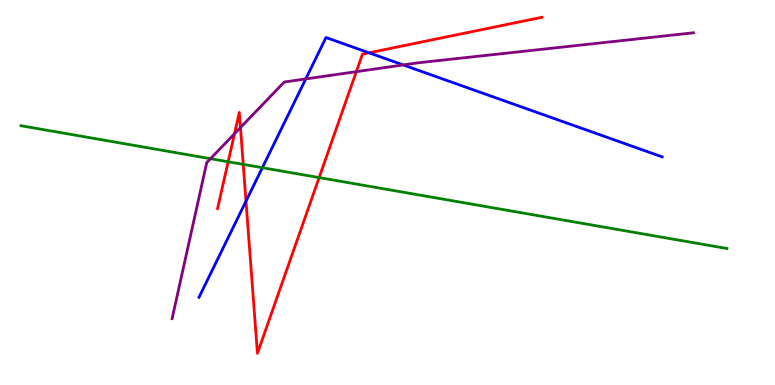[{'lines': ['blue', 'red'], 'intersections': [{'x': 3.17, 'y': 4.77}, {'x': 4.76, 'y': 8.63}]}, {'lines': ['green', 'red'], 'intersections': [{'x': 2.94, 'y': 5.8}, {'x': 3.14, 'y': 5.73}, {'x': 4.12, 'y': 5.39}]}, {'lines': ['purple', 'red'], 'intersections': [{'x': 3.03, 'y': 6.53}, {'x': 3.1, 'y': 6.69}, {'x': 4.6, 'y': 8.14}]}, {'lines': ['blue', 'green'], 'intersections': [{'x': 3.39, 'y': 5.64}]}, {'lines': ['blue', 'purple'], 'intersections': [{'x': 3.95, 'y': 7.95}, {'x': 5.2, 'y': 8.31}]}, {'lines': ['green', 'purple'], 'intersections': [{'x': 2.72, 'y': 5.88}]}]